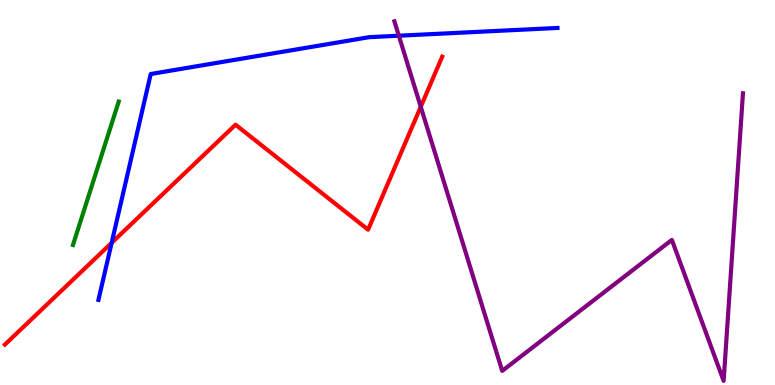[{'lines': ['blue', 'red'], 'intersections': [{'x': 1.44, 'y': 3.69}]}, {'lines': ['green', 'red'], 'intersections': []}, {'lines': ['purple', 'red'], 'intersections': [{'x': 5.43, 'y': 7.23}]}, {'lines': ['blue', 'green'], 'intersections': []}, {'lines': ['blue', 'purple'], 'intersections': [{'x': 5.15, 'y': 9.07}]}, {'lines': ['green', 'purple'], 'intersections': []}]